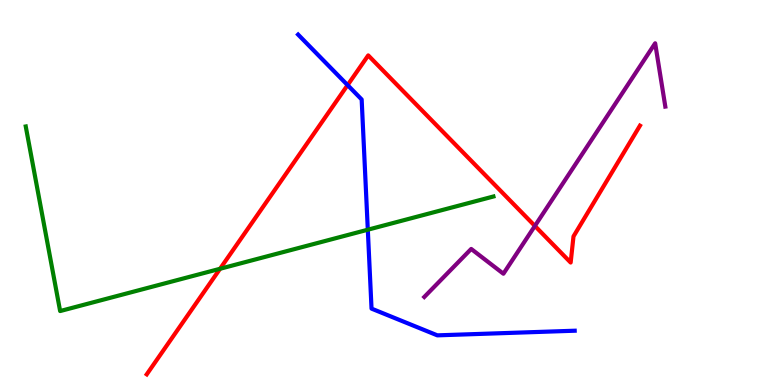[{'lines': ['blue', 'red'], 'intersections': [{'x': 4.49, 'y': 7.79}]}, {'lines': ['green', 'red'], 'intersections': [{'x': 2.84, 'y': 3.02}]}, {'lines': ['purple', 'red'], 'intersections': [{'x': 6.9, 'y': 4.13}]}, {'lines': ['blue', 'green'], 'intersections': [{'x': 4.75, 'y': 4.03}]}, {'lines': ['blue', 'purple'], 'intersections': []}, {'lines': ['green', 'purple'], 'intersections': []}]